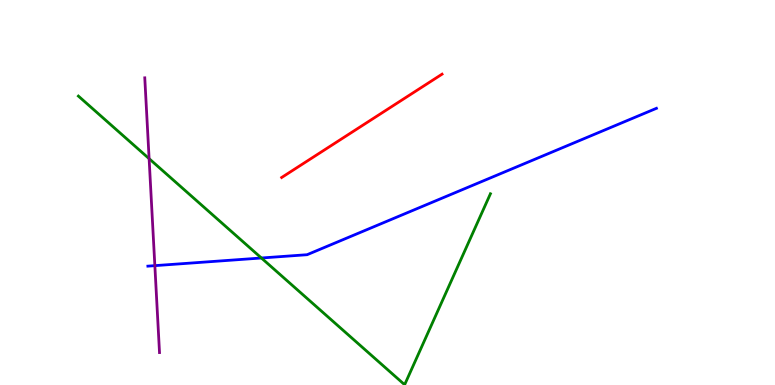[{'lines': ['blue', 'red'], 'intersections': []}, {'lines': ['green', 'red'], 'intersections': []}, {'lines': ['purple', 'red'], 'intersections': []}, {'lines': ['blue', 'green'], 'intersections': [{'x': 3.37, 'y': 3.3}]}, {'lines': ['blue', 'purple'], 'intersections': [{'x': 2.0, 'y': 3.1}]}, {'lines': ['green', 'purple'], 'intersections': [{'x': 1.92, 'y': 5.88}]}]